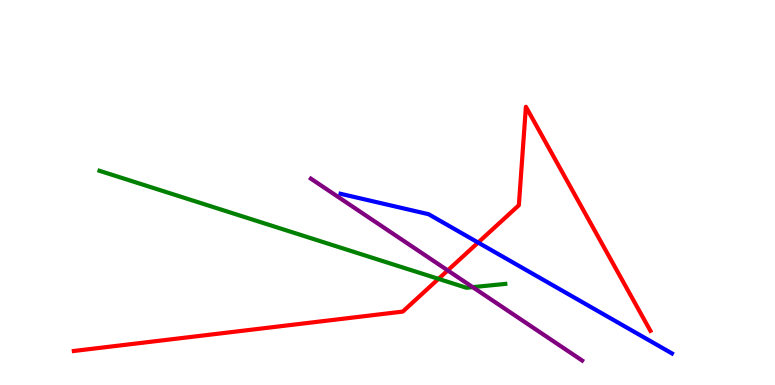[{'lines': ['blue', 'red'], 'intersections': [{'x': 6.17, 'y': 3.7}]}, {'lines': ['green', 'red'], 'intersections': [{'x': 5.66, 'y': 2.76}]}, {'lines': ['purple', 'red'], 'intersections': [{'x': 5.78, 'y': 2.98}]}, {'lines': ['blue', 'green'], 'intersections': []}, {'lines': ['blue', 'purple'], 'intersections': []}, {'lines': ['green', 'purple'], 'intersections': [{'x': 6.1, 'y': 2.54}]}]